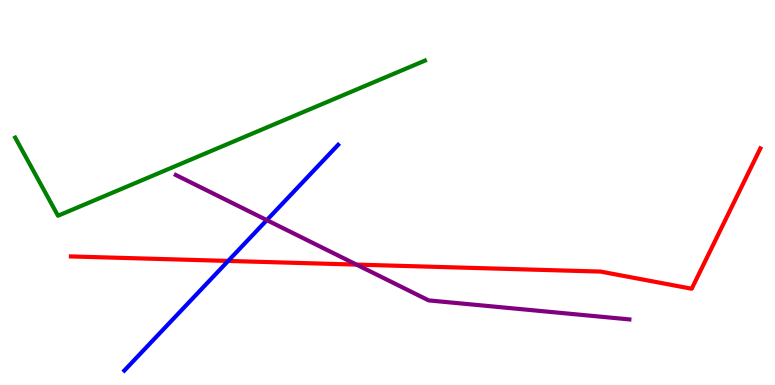[{'lines': ['blue', 'red'], 'intersections': [{'x': 2.94, 'y': 3.22}]}, {'lines': ['green', 'red'], 'intersections': []}, {'lines': ['purple', 'red'], 'intersections': [{'x': 4.6, 'y': 3.13}]}, {'lines': ['blue', 'green'], 'intersections': []}, {'lines': ['blue', 'purple'], 'intersections': [{'x': 3.44, 'y': 4.28}]}, {'lines': ['green', 'purple'], 'intersections': []}]